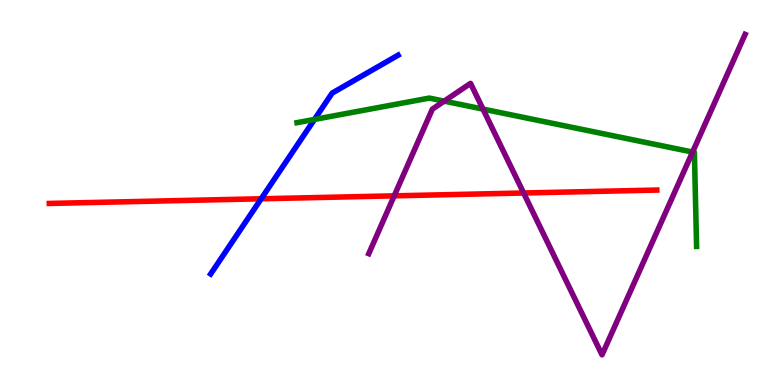[{'lines': ['blue', 'red'], 'intersections': [{'x': 3.37, 'y': 4.84}]}, {'lines': ['green', 'red'], 'intersections': []}, {'lines': ['purple', 'red'], 'intersections': [{'x': 5.09, 'y': 4.91}, {'x': 6.76, 'y': 4.99}]}, {'lines': ['blue', 'green'], 'intersections': [{'x': 4.06, 'y': 6.9}]}, {'lines': ['blue', 'purple'], 'intersections': []}, {'lines': ['green', 'purple'], 'intersections': [{'x': 5.73, 'y': 7.37}, {'x': 6.23, 'y': 7.17}, {'x': 8.94, 'y': 6.05}]}]